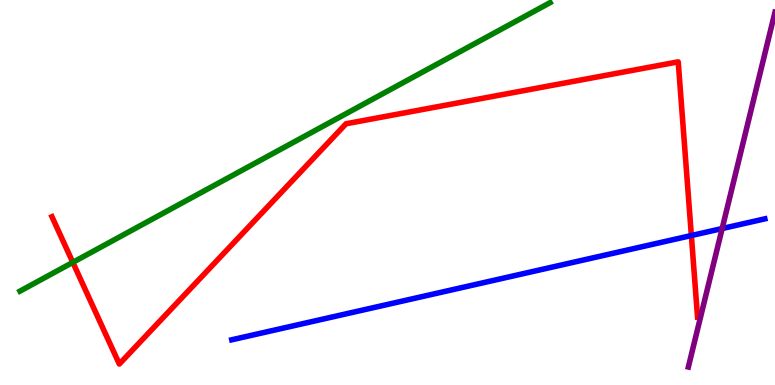[{'lines': ['blue', 'red'], 'intersections': [{'x': 8.92, 'y': 3.88}]}, {'lines': ['green', 'red'], 'intersections': [{'x': 0.94, 'y': 3.19}]}, {'lines': ['purple', 'red'], 'intersections': []}, {'lines': ['blue', 'green'], 'intersections': []}, {'lines': ['blue', 'purple'], 'intersections': [{'x': 9.32, 'y': 4.06}]}, {'lines': ['green', 'purple'], 'intersections': []}]